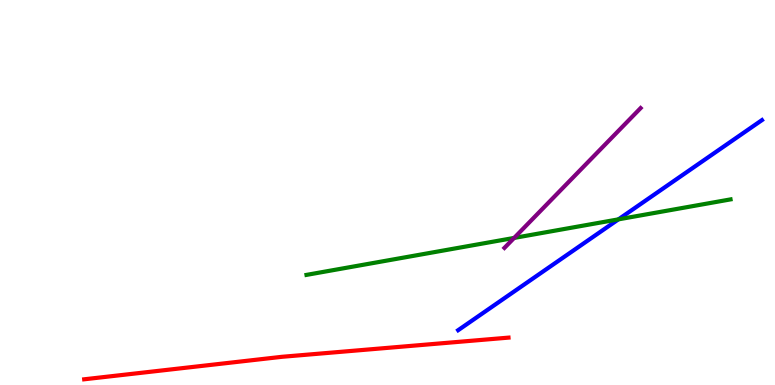[{'lines': ['blue', 'red'], 'intersections': []}, {'lines': ['green', 'red'], 'intersections': []}, {'lines': ['purple', 'red'], 'intersections': []}, {'lines': ['blue', 'green'], 'intersections': [{'x': 7.98, 'y': 4.3}]}, {'lines': ['blue', 'purple'], 'intersections': []}, {'lines': ['green', 'purple'], 'intersections': [{'x': 6.63, 'y': 3.82}]}]